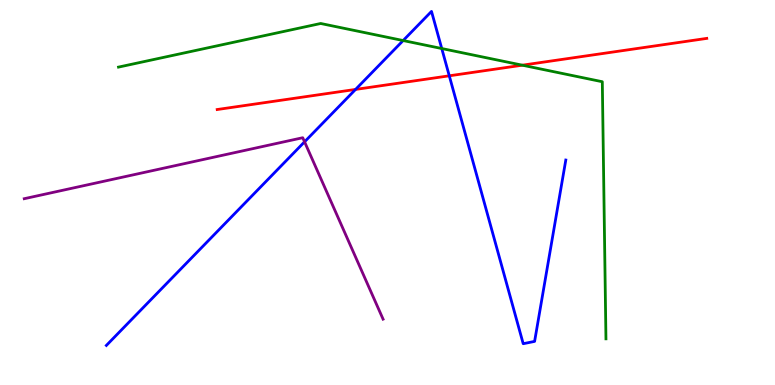[{'lines': ['blue', 'red'], 'intersections': [{'x': 4.59, 'y': 7.68}, {'x': 5.8, 'y': 8.03}]}, {'lines': ['green', 'red'], 'intersections': [{'x': 6.74, 'y': 8.31}]}, {'lines': ['purple', 'red'], 'intersections': []}, {'lines': ['blue', 'green'], 'intersections': [{'x': 5.2, 'y': 8.95}, {'x': 5.7, 'y': 8.74}]}, {'lines': ['blue', 'purple'], 'intersections': [{'x': 3.93, 'y': 6.32}]}, {'lines': ['green', 'purple'], 'intersections': []}]